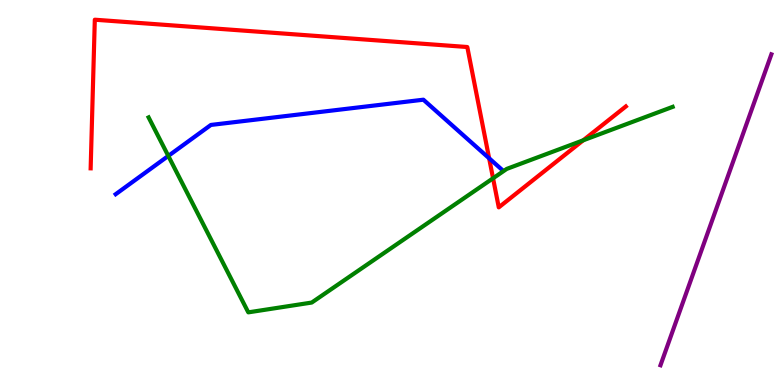[{'lines': ['blue', 'red'], 'intersections': [{'x': 6.31, 'y': 5.89}]}, {'lines': ['green', 'red'], 'intersections': [{'x': 6.36, 'y': 5.37}, {'x': 7.53, 'y': 6.36}]}, {'lines': ['purple', 'red'], 'intersections': []}, {'lines': ['blue', 'green'], 'intersections': [{'x': 2.17, 'y': 5.95}]}, {'lines': ['blue', 'purple'], 'intersections': []}, {'lines': ['green', 'purple'], 'intersections': []}]